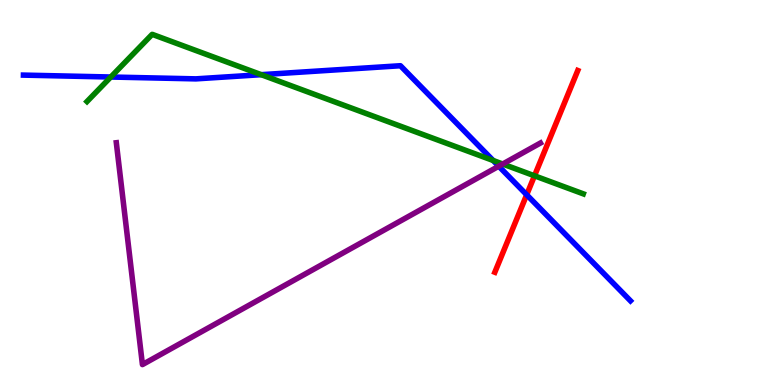[{'lines': ['blue', 'red'], 'intersections': [{'x': 6.8, 'y': 4.94}]}, {'lines': ['green', 'red'], 'intersections': [{'x': 6.9, 'y': 5.43}]}, {'lines': ['purple', 'red'], 'intersections': []}, {'lines': ['blue', 'green'], 'intersections': [{'x': 1.43, 'y': 8.0}, {'x': 3.37, 'y': 8.06}, {'x': 6.36, 'y': 5.83}]}, {'lines': ['blue', 'purple'], 'intersections': [{'x': 6.44, 'y': 5.68}]}, {'lines': ['green', 'purple'], 'intersections': [{'x': 6.49, 'y': 5.74}]}]